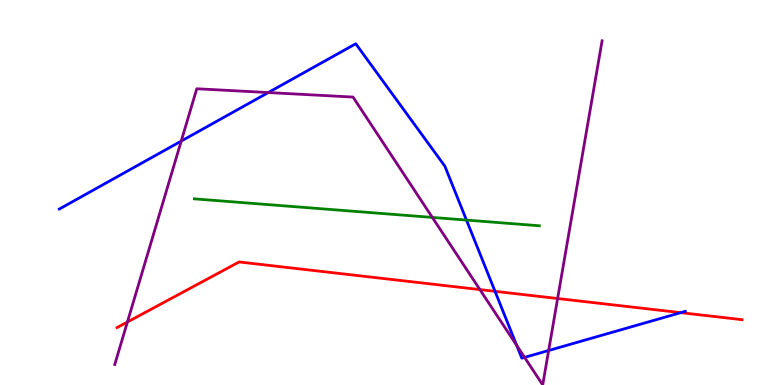[{'lines': ['blue', 'red'], 'intersections': [{'x': 6.39, 'y': 2.43}, {'x': 8.78, 'y': 1.88}]}, {'lines': ['green', 'red'], 'intersections': []}, {'lines': ['purple', 'red'], 'intersections': [{'x': 1.64, 'y': 1.64}, {'x': 6.19, 'y': 2.48}, {'x': 7.2, 'y': 2.25}]}, {'lines': ['blue', 'green'], 'intersections': [{'x': 6.02, 'y': 4.28}]}, {'lines': ['blue', 'purple'], 'intersections': [{'x': 2.34, 'y': 6.34}, {'x': 3.46, 'y': 7.6}, {'x': 6.67, 'y': 1.03}, {'x': 6.77, 'y': 0.717}, {'x': 7.08, 'y': 0.896}]}, {'lines': ['green', 'purple'], 'intersections': [{'x': 5.58, 'y': 4.35}]}]